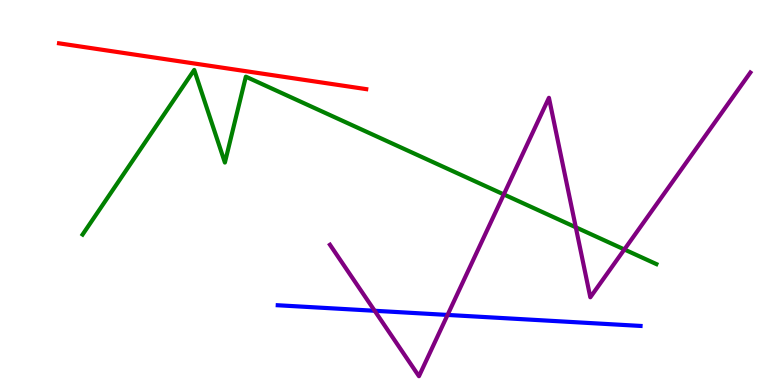[{'lines': ['blue', 'red'], 'intersections': []}, {'lines': ['green', 'red'], 'intersections': []}, {'lines': ['purple', 'red'], 'intersections': []}, {'lines': ['blue', 'green'], 'intersections': []}, {'lines': ['blue', 'purple'], 'intersections': [{'x': 4.83, 'y': 1.93}, {'x': 5.78, 'y': 1.82}]}, {'lines': ['green', 'purple'], 'intersections': [{'x': 6.5, 'y': 4.95}, {'x': 7.43, 'y': 4.1}, {'x': 8.06, 'y': 3.52}]}]